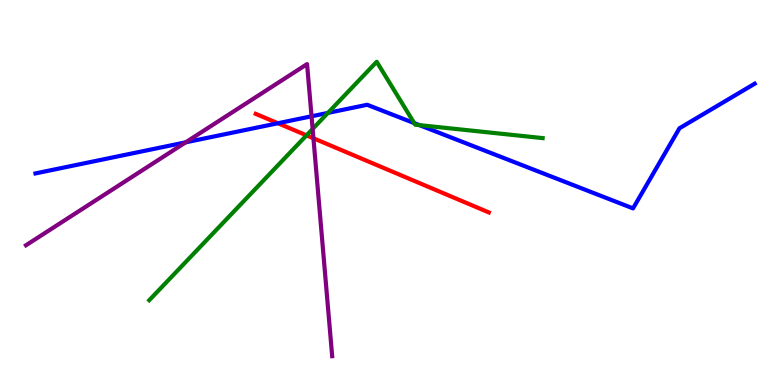[{'lines': ['blue', 'red'], 'intersections': [{'x': 3.59, 'y': 6.8}]}, {'lines': ['green', 'red'], 'intersections': [{'x': 3.96, 'y': 6.48}]}, {'lines': ['purple', 'red'], 'intersections': [{'x': 4.04, 'y': 6.41}]}, {'lines': ['blue', 'green'], 'intersections': [{'x': 4.23, 'y': 7.07}, {'x': 5.35, 'y': 6.8}, {'x': 5.41, 'y': 6.75}]}, {'lines': ['blue', 'purple'], 'intersections': [{'x': 2.4, 'y': 6.3}, {'x': 4.02, 'y': 6.98}]}, {'lines': ['green', 'purple'], 'intersections': [{'x': 4.03, 'y': 6.65}]}]